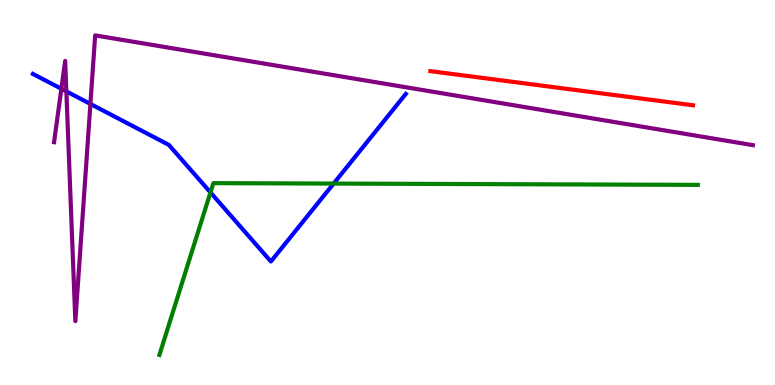[{'lines': ['blue', 'red'], 'intersections': []}, {'lines': ['green', 'red'], 'intersections': []}, {'lines': ['purple', 'red'], 'intersections': []}, {'lines': ['blue', 'green'], 'intersections': [{'x': 2.72, 'y': 5.0}, {'x': 4.3, 'y': 5.23}]}, {'lines': ['blue', 'purple'], 'intersections': [{'x': 0.792, 'y': 7.69}, {'x': 0.856, 'y': 7.63}, {'x': 1.17, 'y': 7.3}]}, {'lines': ['green', 'purple'], 'intersections': []}]